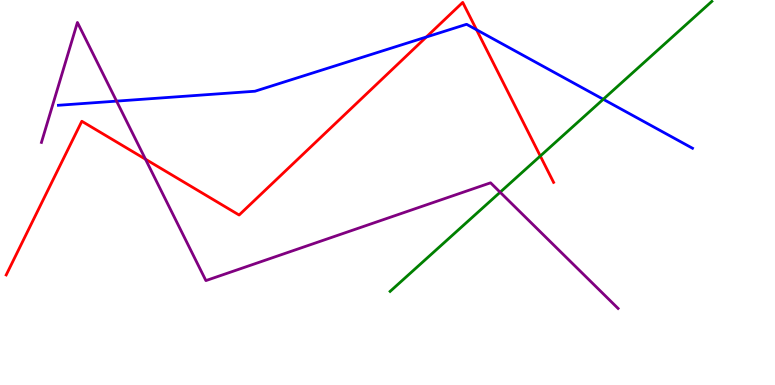[{'lines': ['blue', 'red'], 'intersections': [{'x': 5.5, 'y': 9.04}, {'x': 6.15, 'y': 9.23}]}, {'lines': ['green', 'red'], 'intersections': [{'x': 6.97, 'y': 5.95}]}, {'lines': ['purple', 'red'], 'intersections': [{'x': 1.88, 'y': 5.86}]}, {'lines': ['blue', 'green'], 'intersections': [{'x': 7.78, 'y': 7.42}]}, {'lines': ['blue', 'purple'], 'intersections': [{'x': 1.5, 'y': 7.37}]}, {'lines': ['green', 'purple'], 'intersections': [{'x': 6.45, 'y': 5.01}]}]